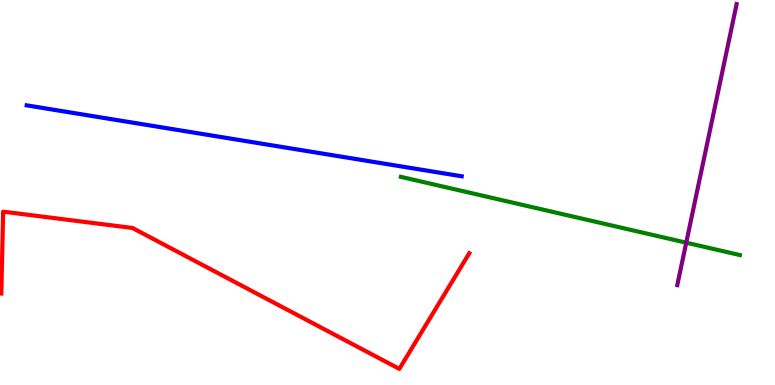[{'lines': ['blue', 'red'], 'intersections': []}, {'lines': ['green', 'red'], 'intersections': []}, {'lines': ['purple', 'red'], 'intersections': []}, {'lines': ['blue', 'green'], 'intersections': []}, {'lines': ['blue', 'purple'], 'intersections': []}, {'lines': ['green', 'purple'], 'intersections': [{'x': 8.85, 'y': 3.7}]}]